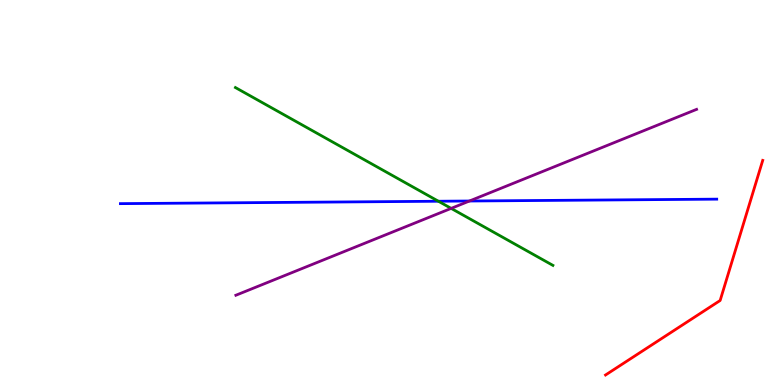[{'lines': ['blue', 'red'], 'intersections': []}, {'lines': ['green', 'red'], 'intersections': []}, {'lines': ['purple', 'red'], 'intersections': []}, {'lines': ['blue', 'green'], 'intersections': [{'x': 5.66, 'y': 4.77}]}, {'lines': ['blue', 'purple'], 'intersections': [{'x': 6.06, 'y': 4.78}]}, {'lines': ['green', 'purple'], 'intersections': [{'x': 5.82, 'y': 4.59}]}]